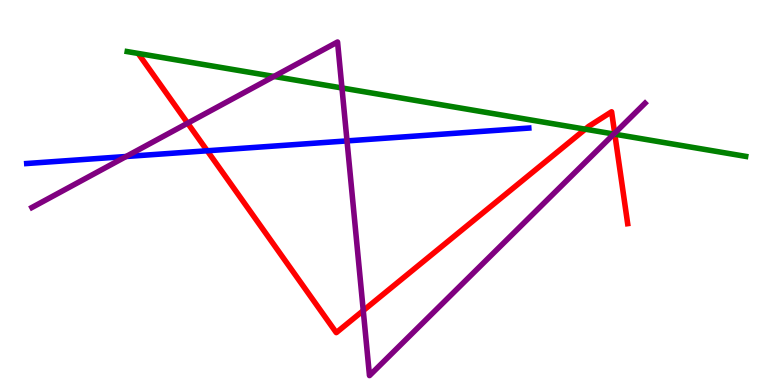[{'lines': ['blue', 'red'], 'intersections': [{'x': 2.67, 'y': 6.08}]}, {'lines': ['green', 'red'], 'intersections': [{'x': 7.55, 'y': 6.64}, {'x': 7.93, 'y': 6.51}]}, {'lines': ['purple', 'red'], 'intersections': [{'x': 2.42, 'y': 6.8}, {'x': 4.69, 'y': 1.93}, {'x': 7.93, 'y': 6.54}]}, {'lines': ['blue', 'green'], 'intersections': []}, {'lines': ['blue', 'purple'], 'intersections': [{'x': 1.63, 'y': 5.94}, {'x': 4.48, 'y': 6.34}]}, {'lines': ['green', 'purple'], 'intersections': [{'x': 3.53, 'y': 8.01}, {'x': 4.41, 'y': 7.72}, {'x': 7.92, 'y': 6.52}]}]